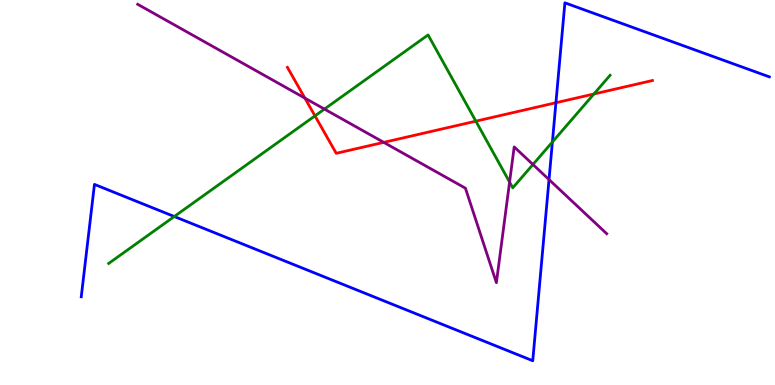[{'lines': ['blue', 'red'], 'intersections': [{'x': 7.17, 'y': 7.33}]}, {'lines': ['green', 'red'], 'intersections': [{'x': 4.06, 'y': 6.99}, {'x': 6.14, 'y': 6.85}, {'x': 7.66, 'y': 7.56}]}, {'lines': ['purple', 'red'], 'intersections': [{'x': 3.93, 'y': 7.45}, {'x': 4.95, 'y': 6.3}]}, {'lines': ['blue', 'green'], 'intersections': [{'x': 2.25, 'y': 4.38}, {'x': 7.13, 'y': 6.31}]}, {'lines': ['blue', 'purple'], 'intersections': [{'x': 7.08, 'y': 5.34}]}, {'lines': ['green', 'purple'], 'intersections': [{'x': 4.19, 'y': 7.17}, {'x': 6.58, 'y': 5.27}, {'x': 6.88, 'y': 5.73}]}]